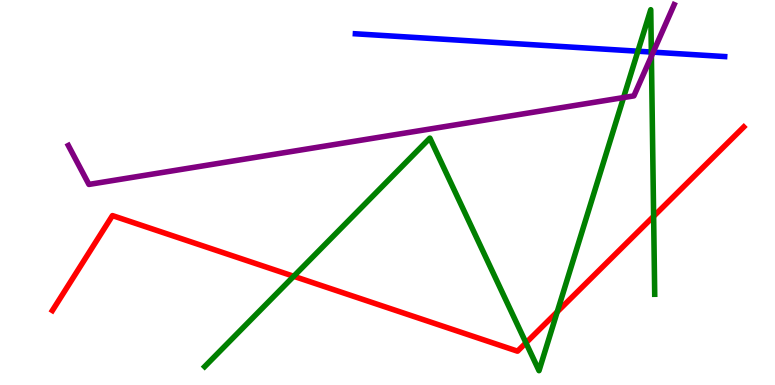[{'lines': ['blue', 'red'], 'intersections': []}, {'lines': ['green', 'red'], 'intersections': [{'x': 3.79, 'y': 2.82}, {'x': 6.79, 'y': 1.1}, {'x': 7.19, 'y': 1.9}, {'x': 8.43, 'y': 4.38}]}, {'lines': ['purple', 'red'], 'intersections': []}, {'lines': ['blue', 'green'], 'intersections': [{'x': 8.23, 'y': 8.67}, {'x': 8.4, 'y': 8.65}]}, {'lines': ['blue', 'purple'], 'intersections': [{'x': 8.43, 'y': 8.65}]}, {'lines': ['green', 'purple'], 'intersections': [{'x': 8.05, 'y': 7.47}, {'x': 8.41, 'y': 8.54}]}]